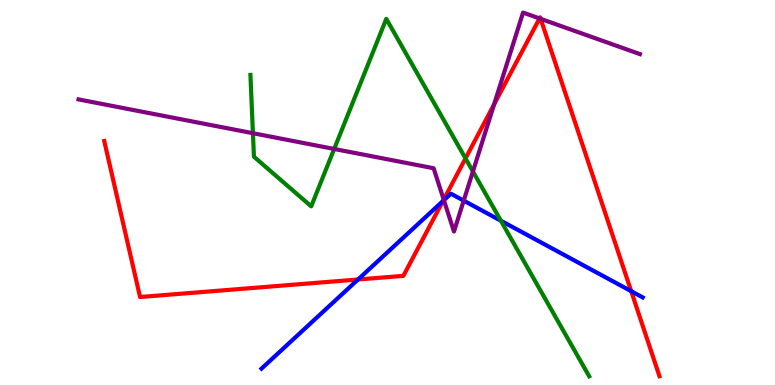[{'lines': ['blue', 'red'], 'intersections': [{'x': 4.62, 'y': 2.74}, {'x': 5.72, 'y': 4.78}, {'x': 8.14, 'y': 2.44}]}, {'lines': ['green', 'red'], 'intersections': [{'x': 6.01, 'y': 5.89}]}, {'lines': ['purple', 'red'], 'intersections': [{'x': 5.73, 'y': 4.82}, {'x': 6.38, 'y': 7.29}, {'x': 6.96, 'y': 9.52}, {'x': 6.98, 'y': 9.51}]}, {'lines': ['blue', 'green'], 'intersections': [{'x': 6.46, 'y': 4.27}]}, {'lines': ['blue', 'purple'], 'intersections': [{'x': 5.73, 'y': 4.8}, {'x': 5.98, 'y': 4.79}]}, {'lines': ['green', 'purple'], 'intersections': [{'x': 3.26, 'y': 6.54}, {'x': 4.31, 'y': 6.13}, {'x': 6.1, 'y': 5.55}]}]